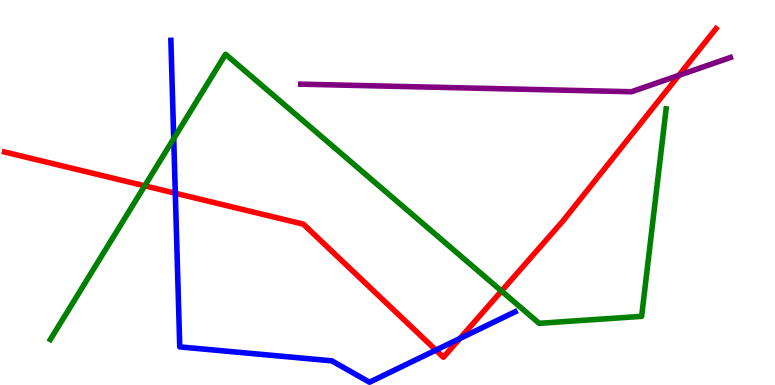[{'lines': ['blue', 'red'], 'intersections': [{'x': 2.26, 'y': 4.98}, {'x': 5.62, 'y': 0.906}, {'x': 5.93, 'y': 1.21}]}, {'lines': ['green', 'red'], 'intersections': [{'x': 1.87, 'y': 5.17}, {'x': 6.47, 'y': 2.44}]}, {'lines': ['purple', 'red'], 'intersections': [{'x': 8.76, 'y': 8.04}]}, {'lines': ['blue', 'green'], 'intersections': [{'x': 2.24, 'y': 6.4}]}, {'lines': ['blue', 'purple'], 'intersections': []}, {'lines': ['green', 'purple'], 'intersections': []}]